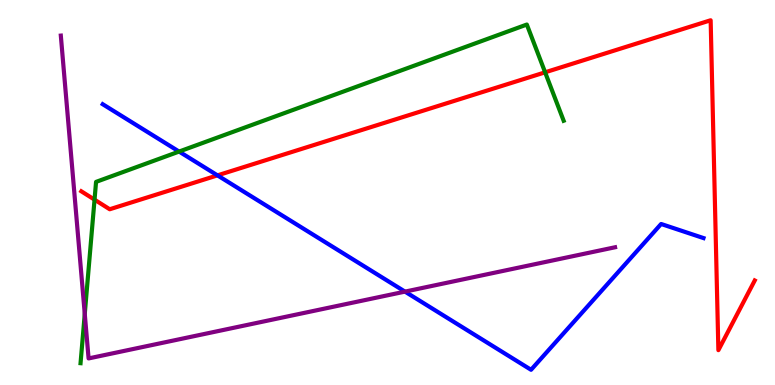[{'lines': ['blue', 'red'], 'intersections': [{'x': 2.81, 'y': 5.45}]}, {'lines': ['green', 'red'], 'intersections': [{'x': 1.22, 'y': 4.81}, {'x': 7.03, 'y': 8.12}]}, {'lines': ['purple', 'red'], 'intersections': []}, {'lines': ['blue', 'green'], 'intersections': [{'x': 2.31, 'y': 6.06}]}, {'lines': ['blue', 'purple'], 'intersections': [{'x': 5.23, 'y': 2.43}]}, {'lines': ['green', 'purple'], 'intersections': [{'x': 1.09, 'y': 1.85}]}]